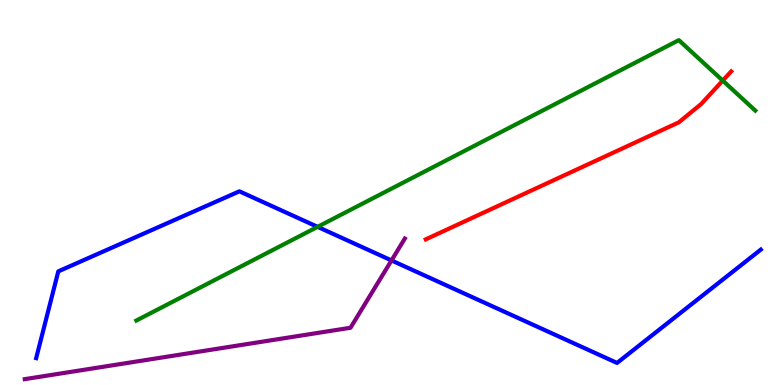[{'lines': ['blue', 'red'], 'intersections': []}, {'lines': ['green', 'red'], 'intersections': [{'x': 9.33, 'y': 7.91}]}, {'lines': ['purple', 'red'], 'intersections': []}, {'lines': ['blue', 'green'], 'intersections': [{'x': 4.1, 'y': 4.11}]}, {'lines': ['blue', 'purple'], 'intersections': [{'x': 5.05, 'y': 3.24}]}, {'lines': ['green', 'purple'], 'intersections': []}]